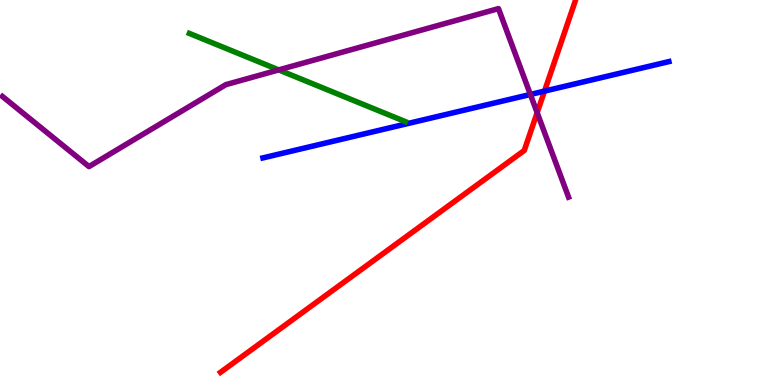[{'lines': ['blue', 'red'], 'intersections': [{'x': 7.03, 'y': 7.63}]}, {'lines': ['green', 'red'], 'intersections': []}, {'lines': ['purple', 'red'], 'intersections': [{'x': 6.93, 'y': 7.07}]}, {'lines': ['blue', 'green'], 'intersections': []}, {'lines': ['blue', 'purple'], 'intersections': [{'x': 6.84, 'y': 7.55}]}, {'lines': ['green', 'purple'], 'intersections': [{'x': 3.6, 'y': 8.18}]}]